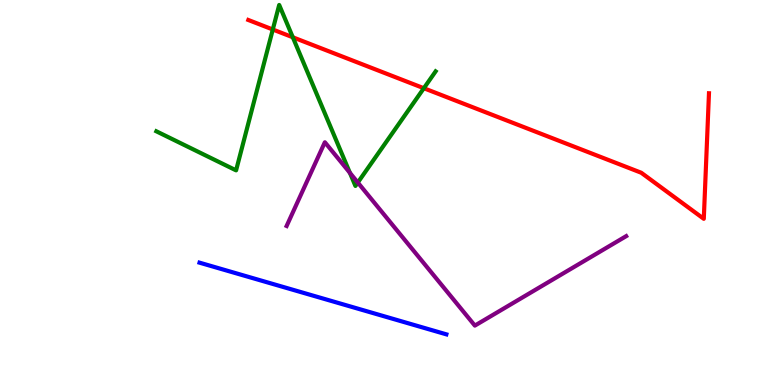[{'lines': ['blue', 'red'], 'intersections': []}, {'lines': ['green', 'red'], 'intersections': [{'x': 3.52, 'y': 9.23}, {'x': 3.78, 'y': 9.03}, {'x': 5.47, 'y': 7.71}]}, {'lines': ['purple', 'red'], 'intersections': []}, {'lines': ['blue', 'green'], 'intersections': []}, {'lines': ['blue', 'purple'], 'intersections': []}, {'lines': ['green', 'purple'], 'intersections': [{'x': 4.51, 'y': 5.51}, {'x': 4.62, 'y': 5.26}]}]